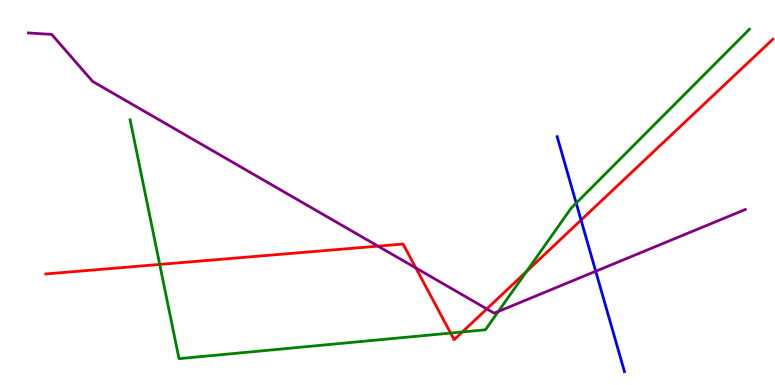[{'lines': ['blue', 'red'], 'intersections': [{'x': 7.5, 'y': 4.28}]}, {'lines': ['green', 'red'], 'intersections': [{'x': 2.06, 'y': 3.13}, {'x': 5.81, 'y': 1.35}, {'x': 5.97, 'y': 1.38}, {'x': 6.79, 'y': 2.95}]}, {'lines': ['purple', 'red'], 'intersections': [{'x': 4.88, 'y': 3.61}, {'x': 5.37, 'y': 3.04}, {'x': 6.28, 'y': 1.98}]}, {'lines': ['blue', 'green'], 'intersections': [{'x': 7.43, 'y': 4.72}]}, {'lines': ['blue', 'purple'], 'intersections': [{'x': 7.69, 'y': 2.95}]}, {'lines': ['green', 'purple'], 'intersections': [{'x': 6.43, 'y': 1.91}]}]